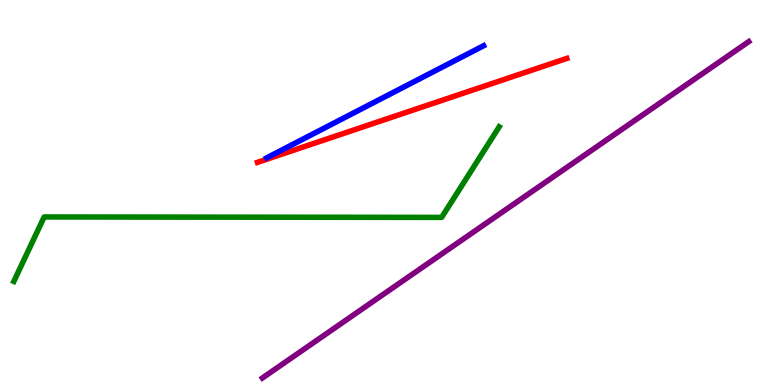[{'lines': ['blue', 'red'], 'intersections': []}, {'lines': ['green', 'red'], 'intersections': []}, {'lines': ['purple', 'red'], 'intersections': []}, {'lines': ['blue', 'green'], 'intersections': []}, {'lines': ['blue', 'purple'], 'intersections': []}, {'lines': ['green', 'purple'], 'intersections': []}]